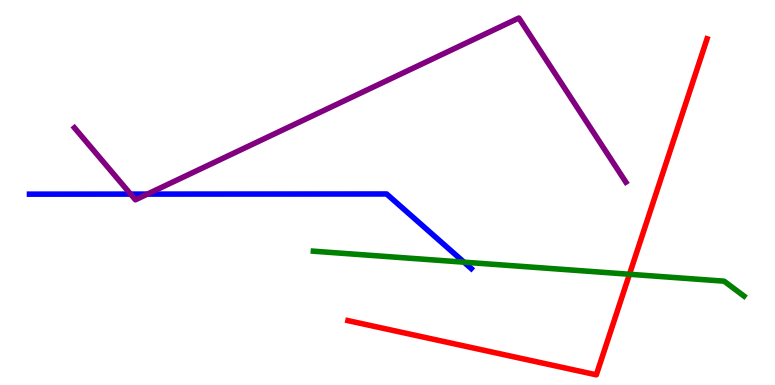[{'lines': ['blue', 'red'], 'intersections': []}, {'lines': ['green', 'red'], 'intersections': [{'x': 8.12, 'y': 2.88}]}, {'lines': ['purple', 'red'], 'intersections': []}, {'lines': ['blue', 'green'], 'intersections': [{'x': 5.99, 'y': 3.19}]}, {'lines': ['blue', 'purple'], 'intersections': [{'x': 1.69, 'y': 4.96}, {'x': 1.9, 'y': 4.96}]}, {'lines': ['green', 'purple'], 'intersections': []}]